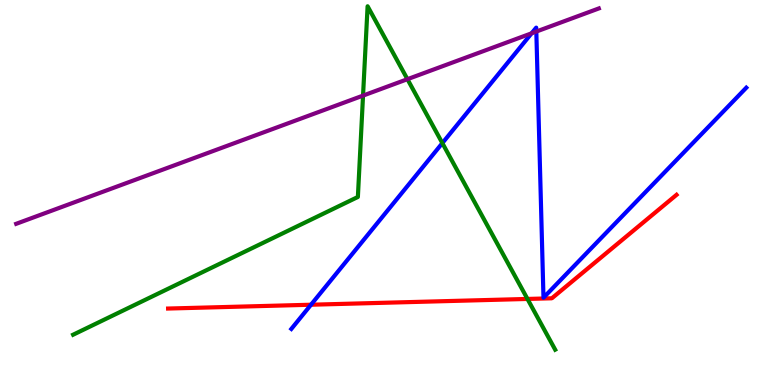[{'lines': ['blue', 'red'], 'intersections': [{'x': 4.01, 'y': 2.09}]}, {'lines': ['green', 'red'], 'intersections': [{'x': 6.81, 'y': 2.24}]}, {'lines': ['purple', 'red'], 'intersections': []}, {'lines': ['blue', 'green'], 'intersections': [{'x': 5.71, 'y': 6.28}]}, {'lines': ['blue', 'purple'], 'intersections': [{'x': 6.86, 'y': 9.14}, {'x': 6.92, 'y': 9.18}]}, {'lines': ['green', 'purple'], 'intersections': [{'x': 4.68, 'y': 7.52}, {'x': 5.26, 'y': 7.94}]}]